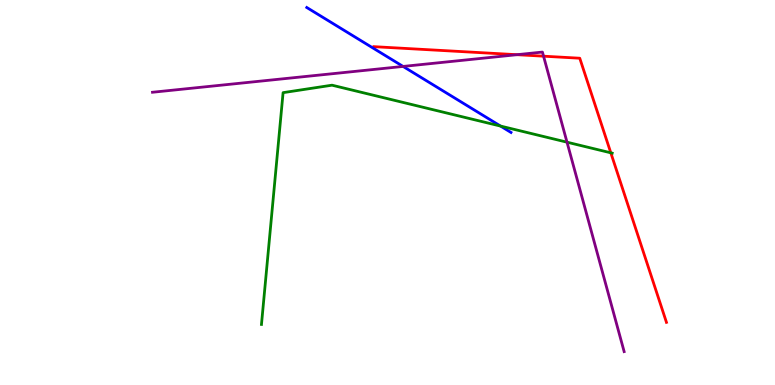[{'lines': ['blue', 'red'], 'intersections': []}, {'lines': ['green', 'red'], 'intersections': [{'x': 7.88, 'y': 6.03}]}, {'lines': ['purple', 'red'], 'intersections': [{'x': 6.67, 'y': 8.58}, {'x': 7.01, 'y': 8.54}]}, {'lines': ['blue', 'green'], 'intersections': [{'x': 6.46, 'y': 6.73}]}, {'lines': ['blue', 'purple'], 'intersections': [{'x': 5.2, 'y': 8.27}]}, {'lines': ['green', 'purple'], 'intersections': [{'x': 7.32, 'y': 6.31}]}]